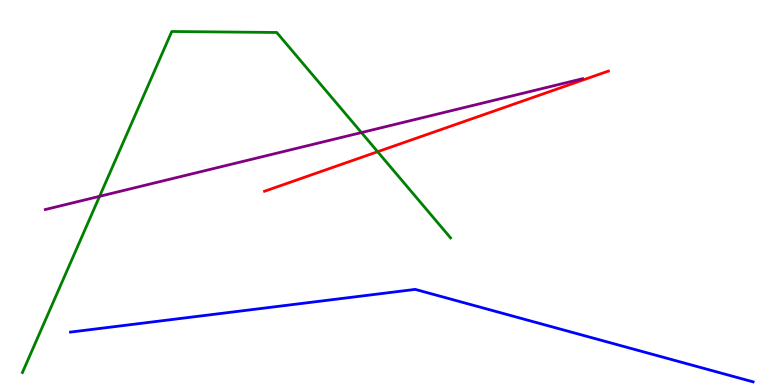[{'lines': ['blue', 'red'], 'intersections': []}, {'lines': ['green', 'red'], 'intersections': [{'x': 4.87, 'y': 6.06}]}, {'lines': ['purple', 'red'], 'intersections': []}, {'lines': ['blue', 'green'], 'intersections': []}, {'lines': ['blue', 'purple'], 'intersections': []}, {'lines': ['green', 'purple'], 'intersections': [{'x': 1.29, 'y': 4.9}, {'x': 4.66, 'y': 6.56}]}]